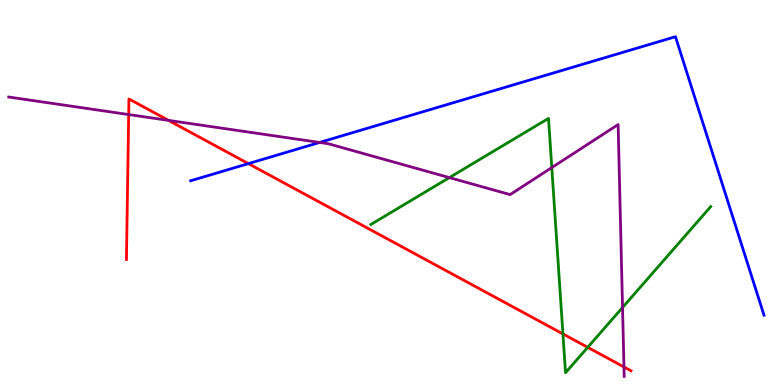[{'lines': ['blue', 'red'], 'intersections': [{'x': 3.2, 'y': 5.75}]}, {'lines': ['green', 'red'], 'intersections': [{'x': 7.26, 'y': 1.33}, {'x': 7.58, 'y': 0.978}]}, {'lines': ['purple', 'red'], 'intersections': [{'x': 1.66, 'y': 7.02}, {'x': 2.17, 'y': 6.87}, {'x': 8.05, 'y': 0.468}]}, {'lines': ['blue', 'green'], 'intersections': []}, {'lines': ['blue', 'purple'], 'intersections': [{'x': 4.12, 'y': 6.3}]}, {'lines': ['green', 'purple'], 'intersections': [{'x': 5.8, 'y': 5.39}, {'x': 7.12, 'y': 5.65}, {'x': 8.03, 'y': 2.01}]}]